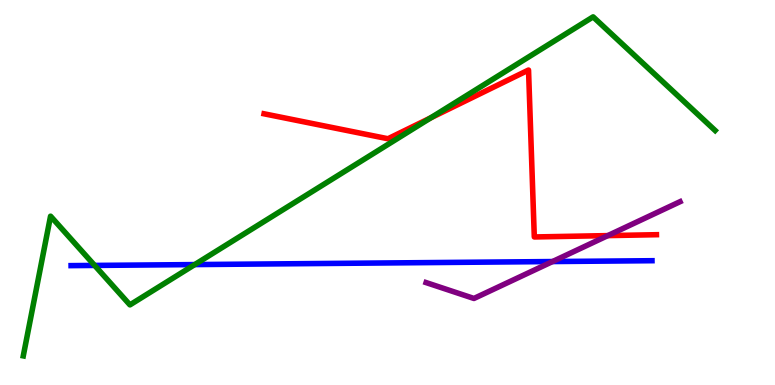[{'lines': ['blue', 'red'], 'intersections': []}, {'lines': ['green', 'red'], 'intersections': [{'x': 5.56, 'y': 6.94}]}, {'lines': ['purple', 'red'], 'intersections': [{'x': 7.84, 'y': 3.88}]}, {'lines': ['blue', 'green'], 'intersections': [{'x': 1.22, 'y': 3.11}, {'x': 2.51, 'y': 3.13}]}, {'lines': ['blue', 'purple'], 'intersections': [{'x': 7.13, 'y': 3.21}]}, {'lines': ['green', 'purple'], 'intersections': []}]